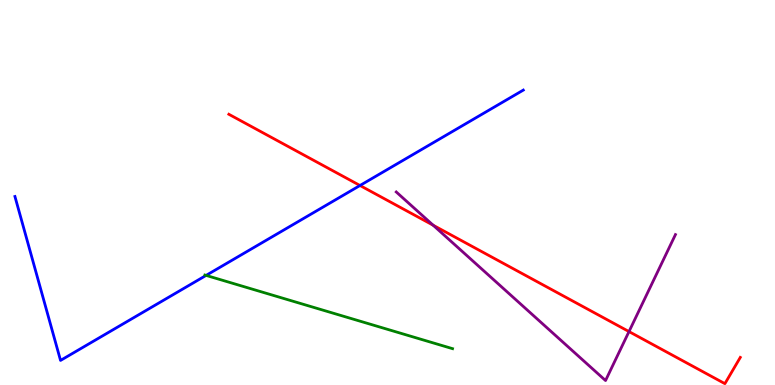[{'lines': ['blue', 'red'], 'intersections': [{'x': 4.65, 'y': 5.18}]}, {'lines': ['green', 'red'], 'intersections': []}, {'lines': ['purple', 'red'], 'intersections': [{'x': 5.59, 'y': 4.15}, {'x': 8.12, 'y': 1.39}]}, {'lines': ['blue', 'green'], 'intersections': [{'x': 2.66, 'y': 2.85}]}, {'lines': ['blue', 'purple'], 'intersections': []}, {'lines': ['green', 'purple'], 'intersections': []}]